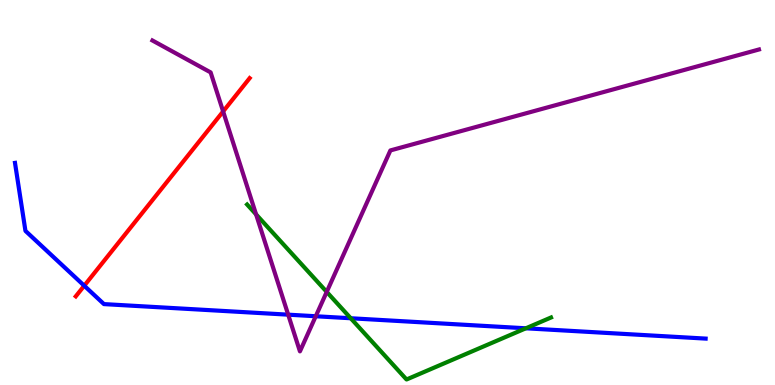[{'lines': ['blue', 'red'], 'intersections': [{'x': 1.09, 'y': 2.58}]}, {'lines': ['green', 'red'], 'intersections': []}, {'lines': ['purple', 'red'], 'intersections': [{'x': 2.88, 'y': 7.11}]}, {'lines': ['blue', 'green'], 'intersections': [{'x': 4.53, 'y': 1.73}, {'x': 6.79, 'y': 1.47}]}, {'lines': ['blue', 'purple'], 'intersections': [{'x': 3.72, 'y': 1.83}, {'x': 4.07, 'y': 1.79}]}, {'lines': ['green', 'purple'], 'intersections': [{'x': 3.3, 'y': 4.43}, {'x': 4.22, 'y': 2.42}]}]